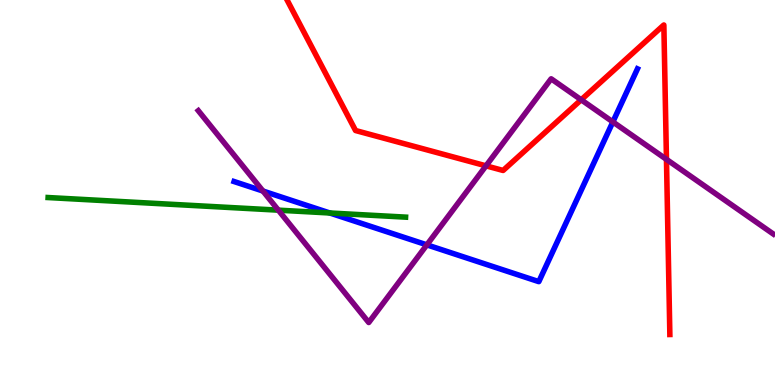[{'lines': ['blue', 'red'], 'intersections': []}, {'lines': ['green', 'red'], 'intersections': []}, {'lines': ['purple', 'red'], 'intersections': [{'x': 6.27, 'y': 5.69}, {'x': 7.5, 'y': 7.41}, {'x': 8.6, 'y': 5.86}]}, {'lines': ['blue', 'green'], 'intersections': [{'x': 4.26, 'y': 4.47}]}, {'lines': ['blue', 'purple'], 'intersections': [{'x': 3.39, 'y': 5.04}, {'x': 5.51, 'y': 3.64}, {'x': 7.91, 'y': 6.83}]}, {'lines': ['green', 'purple'], 'intersections': [{'x': 3.59, 'y': 4.54}]}]